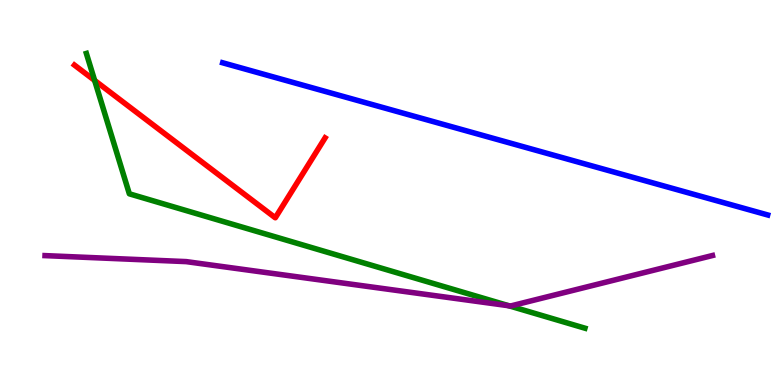[{'lines': ['blue', 'red'], 'intersections': []}, {'lines': ['green', 'red'], 'intersections': [{'x': 1.22, 'y': 7.91}]}, {'lines': ['purple', 'red'], 'intersections': []}, {'lines': ['blue', 'green'], 'intersections': []}, {'lines': ['blue', 'purple'], 'intersections': []}, {'lines': ['green', 'purple'], 'intersections': [{'x': 6.57, 'y': 2.06}]}]